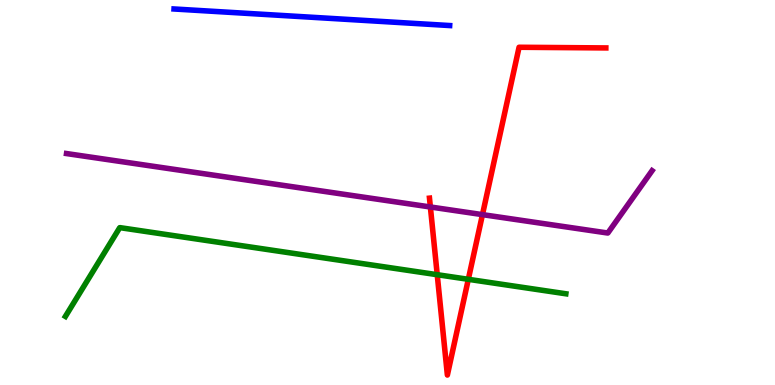[{'lines': ['blue', 'red'], 'intersections': []}, {'lines': ['green', 'red'], 'intersections': [{'x': 5.64, 'y': 2.86}, {'x': 6.04, 'y': 2.75}]}, {'lines': ['purple', 'red'], 'intersections': [{'x': 5.55, 'y': 4.62}, {'x': 6.23, 'y': 4.43}]}, {'lines': ['blue', 'green'], 'intersections': []}, {'lines': ['blue', 'purple'], 'intersections': []}, {'lines': ['green', 'purple'], 'intersections': []}]